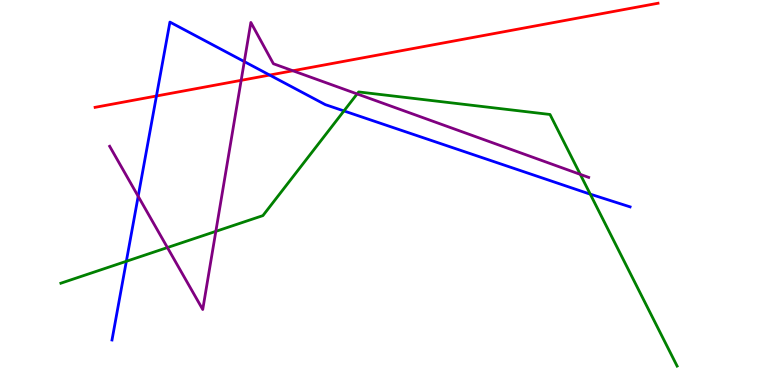[{'lines': ['blue', 'red'], 'intersections': [{'x': 2.02, 'y': 7.51}, {'x': 3.48, 'y': 8.05}]}, {'lines': ['green', 'red'], 'intersections': []}, {'lines': ['purple', 'red'], 'intersections': [{'x': 3.11, 'y': 7.91}, {'x': 3.78, 'y': 8.16}]}, {'lines': ['blue', 'green'], 'intersections': [{'x': 1.63, 'y': 3.21}, {'x': 4.44, 'y': 7.12}, {'x': 7.62, 'y': 4.96}]}, {'lines': ['blue', 'purple'], 'intersections': [{'x': 1.78, 'y': 4.9}, {'x': 3.15, 'y': 8.4}]}, {'lines': ['green', 'purple'], 'intersections': [{'x': 2.16, 'y': 3.57}, {'x': 2.79, 'y': 3.99}, {'x': 4.61, 'y': 7.56}, {'x': 7.49, 'y': 5.47}]}]